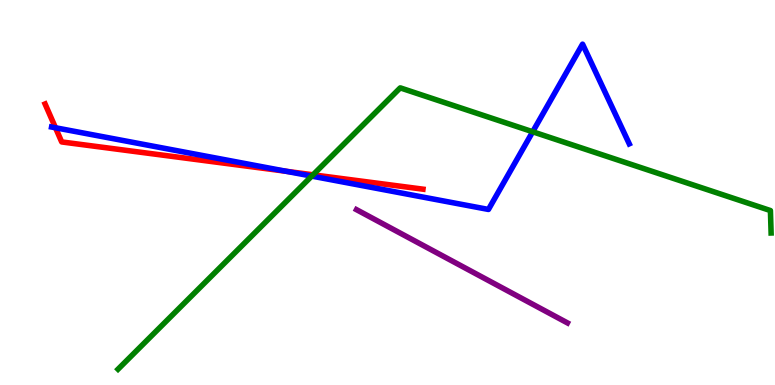[{'lines': ['blue', 'red'], 'intersections': [{'x': 0.716, 'y': 6.68}, {'x': 3.69, 'y': 5.55}]}, {'lines': ['green', 'red'], 'intersections': [{'x': 4.04, 'y': 5.46}]}, {'lines': ['purple', 'red'], 'intersections': []}, {'lines': ['blue', 'green'], 'intersections': [{'x': 4.02, 'y': 5.43}, {'x': 6.87, 'y': 6.58}]}, {'lines': ['blue', 'purple'], 'intersections': []}, {'lines': ['green', 'purple'], 'intersections': []}]